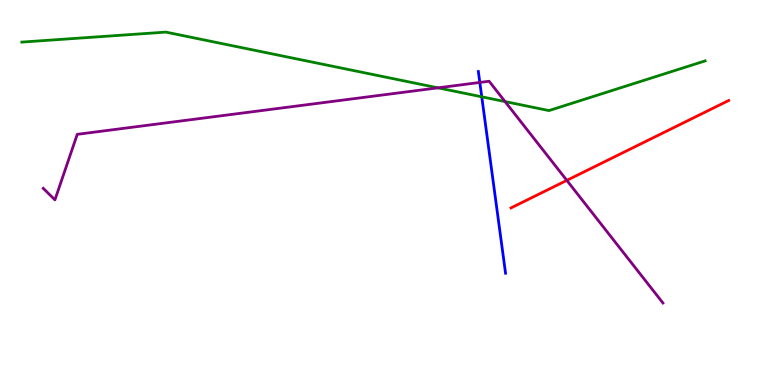[{'lines': ['blue', 'red'], 'intersections': []}, {'lines': ['green', 'red'], 'intersections': []}, {'lines': ['purple', 'red'], 'intersections': [{'x': 7.31, 'y': 5.31}]}, {'lines': ['blue', 'green'], 'intersections': [{'x': 6.22, 'y': 7.49}]}, {'lines': ['blue', 'purple'], 'intersections': [{'x': 6.19, 'y': 7.86}]}, {'lines': ['green', 'purple'], 'intersections': [{'x': 5.65, 'y': 7.72}, {'x': 6.52, 'y': 7.36}]}]